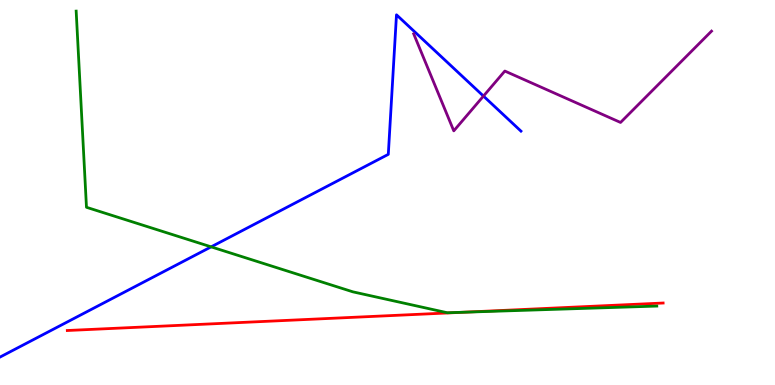[{'lines': ['blue', 'red'], 'intersections': []}, {'lines': ['green', 'red'], 'intersections': [{'x': 5.98, 'y': 1.89}]}, {'lines': ['purple', 'red'], 'intersections': []}, {'lines': ['blue', 'green'], 'intersections': [{'x': 2.72, 'y': 3.59}]}, {'lines': ['blue', 'purple'], 'intersections': [{'x': 6.24, 'y': 7.5}]}, {'lines': ['green', 'purple'], 'intersections': []}]